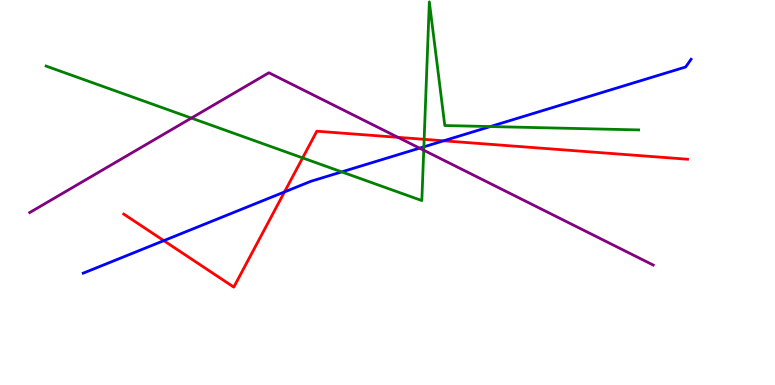[{'lines': ['blue', 'red'], 'intersections': [{'x': 2.11, 'y': 3.75}, {'x': 3.67, 'y': 5.01}, {'x': 5.72, 'y': 6.34}]}, {'lines': ['green', 'red'], 'intersections': [{'x': 3.9, 'y': 5.9}, {'x': 5.47, 'y': 6.38}]}, {'lines': ['purple', 'red'], 'intersections': [{'x': 5.14, 'y': 6.43}]}, {'lines': ['blue', 'green'], 'intersections': [{'x': 4.41, 'y': 5.54}, {'x': 5.47, 'y': 6.19}, {'x': 6.33, 'y': 6.71}]}, {'lines': ['blue', 'purple'], 'intersections': [{'x': 5.41, 'y': 6.15}]}, {'lines': ['green', 'purple'], 'intersections': [{'x': 2.47, 'y': 6.93}, {'x': 5.47, 'y': 6.1}]}]